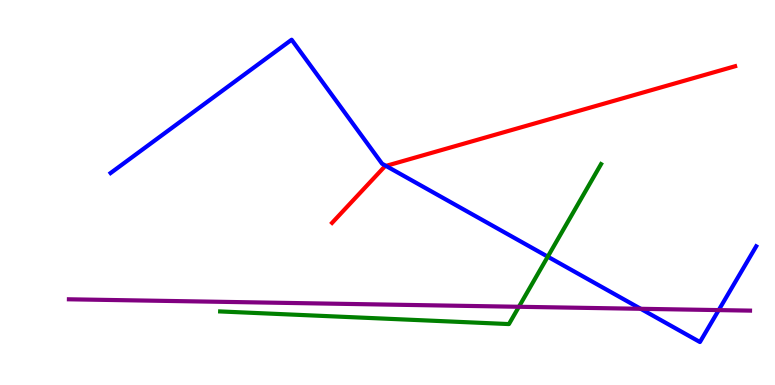[{'lines': ['blue', 'red'], 'intersections': [{'x': 4.98, 'y': 5.69}]}, {'lines': ['green', 'red'], 'intersections': []}, {'lines': ['purple', 'red'], 'intersections': []}, {'lines': ['blue', 'green'], 'intersections': [{'x': 7.07, 'y': 3.33}]}, {'lines': ['blue', 'purple'], 'intersections': [{'x': 8.27, 'y': 1.98}, {'x': 9.27, 'y': 1.95}]}, {'lines': ['green', 'purple'], 'intersections': [{'x': 6.7, 'y': 2.03}]}]